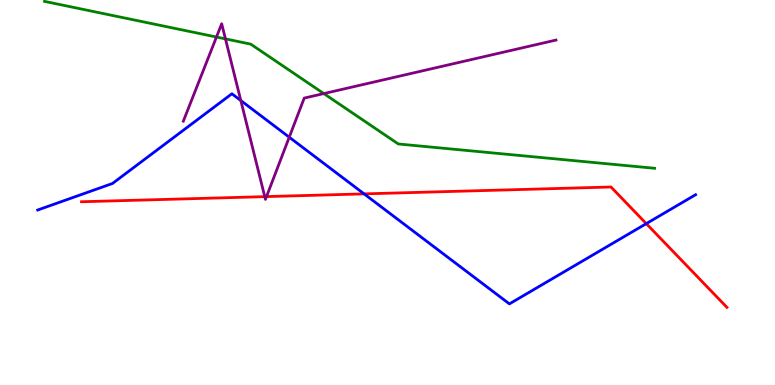[{'lines': ['blue', 'red'], 'intersections': [{'x': 4.7, 'y': 4.96}, {'x': 8.34, 'y': 4.19}]}, {'lines': ['green', 'red'], 'intersections': []}, {'lines': ['purple', 'red'], 'intersections': [{'x': 3.42, 'y': 4.89}, {'x': 3.44, 'y': 4.89}]}, {'lines': ['blue', 'green'], 'intersections': []}, {'lines': ['blue', 'purple'], 'intersections': [{'x': 3.11, 'y': 7.39}, {'x': 3.73, 'y': 6.44}]}, {'lines': ['green', 'purple'], 'intersections': [{'x': 2.79, 'y': 9.04}, {'x': 2.91, 'y': 8.99}, {'x': 4.18, 'y': 7.57}]}]